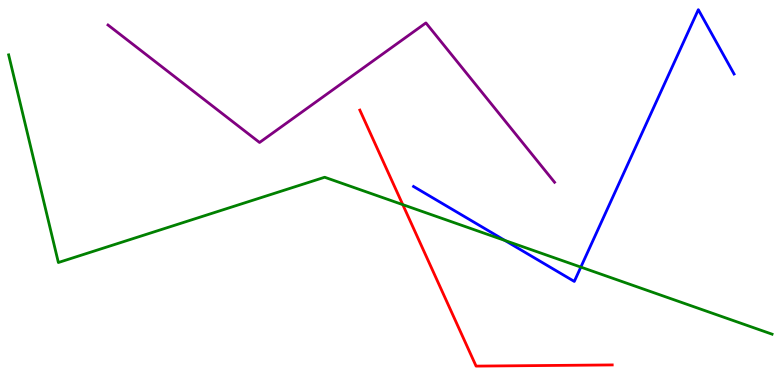[{'lines': ['blue', 'red'], 'intersections': []}, {'lines': ['green', 'red'], 'intersections': [{'x': 5.2, 'y': 4.68}]}, {'lines': ['purple', 'red'], 'intersections': []}, {'lines': ['blue', 'green'], 'intersections': [{'x': 6.52, 'y': 3.75}, {'x': 7.49, 'y': 3.06}]}, {'lines': ['blue', 'purple'], 'intersections': []}, {'lines': ['green', 'purple'], 'intersections': []}]